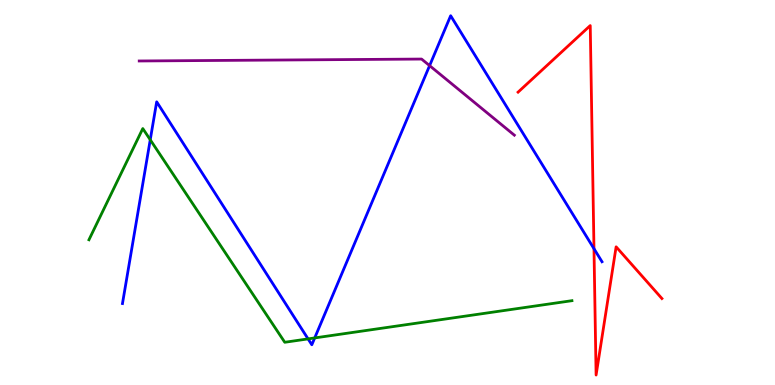[{'lines': ['blue', 'red'], 'intersections': [{'x': 7.66, 'y': 3.54}]}, {'lines': ['green', 'red'], 'intersections': []}, {'lines': ['purple', 'red'], 'intersections': []}, {'lines': ['blue', 'green'], 'intersections': [{'x': 1.94, 'y': 6.37}, {'x': 3.98, 'y': 1.2}, {'x': 4.06, 'y': 1.22}]}, {'lines': ['blue', 'purple'], 'intersections': [{'x': 5.54, 'y': 8.3}]}, {'lines': ['green', 'purple'], 'intersections': []}]